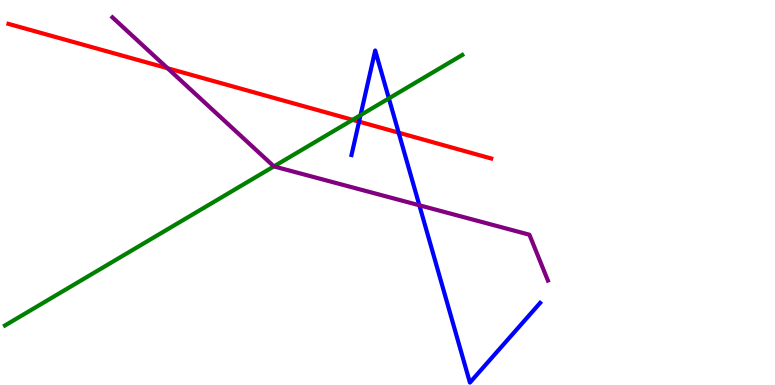[{'lines': ['blue', 'red'], 'intersections': [{'x': 4.63, 'y': 6.84}, {'x': 5.14, 'y': 6.55}]}, {'lines': ['green', 'red'], 'intersections': [{'x': 4.55, 'y': 6.89}]}, {'lines': ['purple', 'red'], 'intersections': [{'x': 2.16, 'y': 8.23}]}, {'lines': ['blue', 'green'], 'intersections': [{'x': 4.65, 'y': 7.01}, {'x': 5.02, 'y': 7.44}]}, {'lines': ['blue', 'purple'], 'intersections': [{'x': 5.41, 'y': 4.67}]}, {'lines': ['green', 'purple'], 'intersections': [{'x': 3.53, 'y': 5.68}]}]